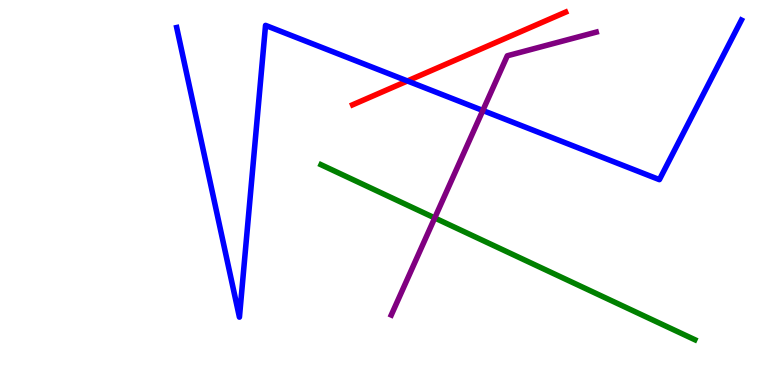[{'lines': ['blue', 'red'], 'intersections': [{'x': 5.26, 'y': 7.9}]}, {'lines': ['green', 'red'], 'intersections': []}, {'lines': ['purple', 'red'], 'intersections': []}, {'lines': ['blue', 'green'], 'intersections': []}, {'lines': ['blue', 'purple'], 'intersections': [{'x': 6.23, 'y': 7.13}]}, {'lines': ['green', 'purple'], 'intersections': [{'x': 5.61, 'y': 4.34}]}]